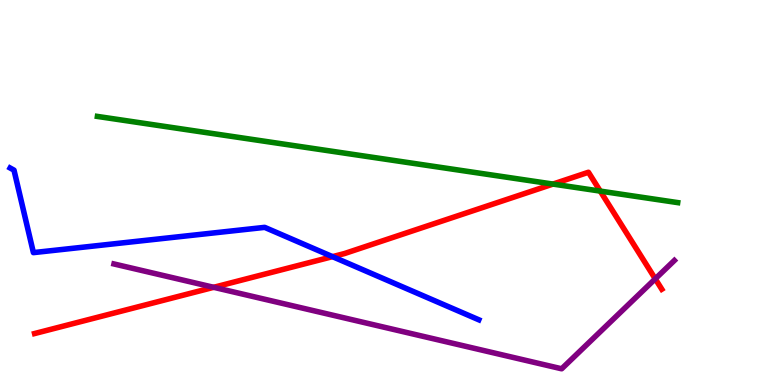[{'lines': ['blue', 'red'], 'intersections': [{'x': 4.29, 'y': 3.33}]}, {'lines': ['green', 'red'], 'intersections': [{'x': 7.14, 'y': 5.22}, {'x': 7.75, 'y': 5.04}]}, {'lines': ['purple', 'red'], 'intersections': [{'x': 2.76, 'y': 2.54}, {'x': 8.46, 'y': 2.76}]}, {'lines': ['blue', 'green'], 'intersections': []}, {'lines': ['blue', 'purple'], 'intersections': []}, {'lines': ['green', 'purple'], 'intersections': []}]